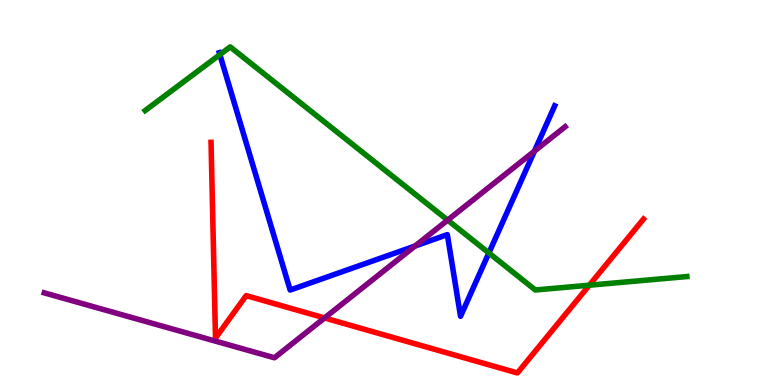[{'lines': ['blue', 'red'], 'intersections': []}, {'lines': ['green', 'red'], 'intersections': [{'x': 7.6, 'y': 2.59}]}, {'lines': ['purple', 'red'], 'intersections': [{'x': 4.19, 'y': 1.74}]}, {'lines': ['blue', 'green'], 'intersections': [{'x': 2.84, 'y': 8.58}, {'x': 6.31, 'y': 3.43}]}, {'lines': ['blue', 'purple'], 'intersections': [{'x': 5.36, 'y': 3.61}, {'x': 6.9, 'y': 6.07}]}, {'lines': ['green', 'purple'], 'intersections': [{'x': 5.78, 'y': 4.28}]}]